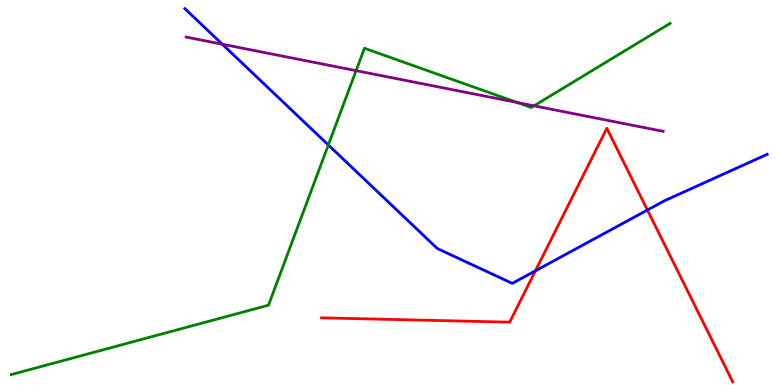[{'lines': ['blue', 'red'], 'intersections': [{'x': 6.91, 'y': 2.97}, {'x': 8.35, 'y': 4.54}]}, {'lines': ['green', 'red'], 'intersections': []}, {'lines': ['purple', 'red'], 'intersections': []}, {'lines': ['blue', 'green'], 'intersections': [{'x': 4.24, 'y': 6.23}]}, {'lines': ['blue', 'purple'], 'intersections': [{'x': 2.87, 'y': 8.85}]}, {'lines': ['green', 'purple'], 'intersections': [{'x': 4.59, 'y': 8.16}, {'x': 6.67, 'y': 7.34}, {'x': 6.89, 'y': 7.25}]}]